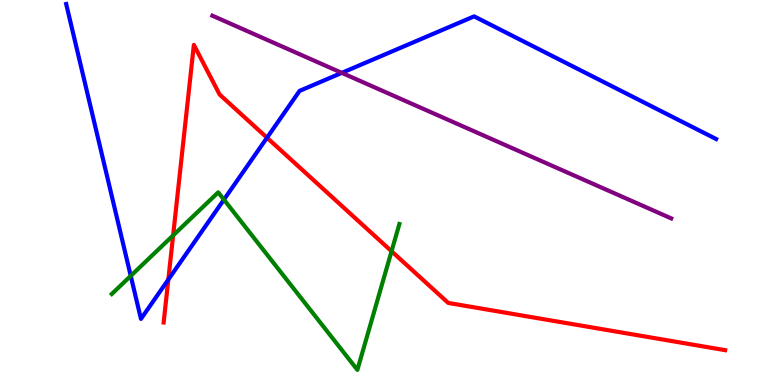[{'lines': ['blue', 'red'], 'intersections': [{'x': 2.17, 'y': 2.74}, {'x': 3.45, 'y': 6.42}]}, {'lines': ['green', 'red'], 'intersections': [{'x': 2.23, 'y': 3.89}, {'x': 5.05, 'y': 3.47}]}, {'lines': ['purple', 'red'], 'intersections': []}, {'lines': ['blue', 'green'], 'intersections': [{'x': 1.69, 'y': 2.83}, {'x': 2.89, 'y': 4.81}]}, {'lines': ['blue', 'purple'], 'intersections': [{'x': 4.41, 'y': 8.11}]}, {'lines': ['green', 'purple'], 'intersections': []}]